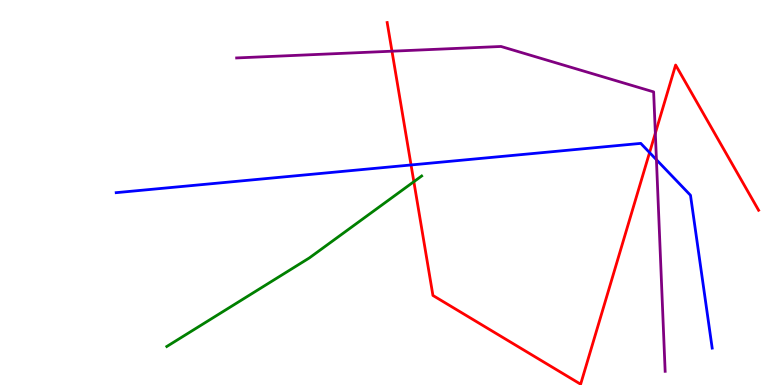[{'lines': ['blue', 'red'], 'intersections': [{'x': 5.3, 'y': 5.72}, {'x': 8.38, 'y': 6.04}]}, {'lines': ['green', 'red'], 'intersections': [{'x': 5.34, 'y': 5.28}]}, {'lines': ['purple', 'red'], 'intersections': [{'x': 5.06, 'y': 8.67}, {'x': 8.46, 'y': 6.54}]}, {'lines': ['blue', 'green'], 'intersections': []}, {'lines': ['blue', 'purple'], 'intersections': [{'x': 8.47, 'y': 5.85}]}, {'lines': ['green', 'purple'], 'intersections': []}]